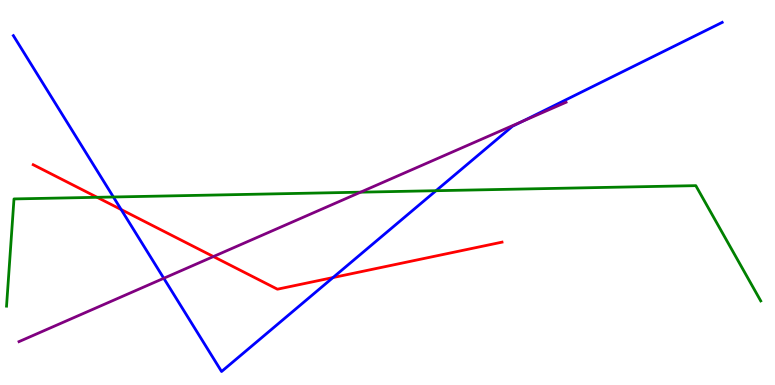[{'lines': ['blue', 'red'], 'intersections': [{'x': 1.56, 'y': 4.56}, {'x': 4.3, 'y': 2.79}]}, {'lines': ['green', 'red'], 'intersections': [{'x': 1.25, 'y': 4.88}]}, {'lines': ['purple', 'red'], 'intersections': [{'x': 2.75, 'y': 3.34}]}, {'lines': ['blue', 'green'], 'intersections': [{'x': 1.46, 'y': 4.88}, {'x': 5.63, 'y': 5.05}]}, {'lines': ['blue', 'purple'], 'intersections': [{'x': 2.11, 'y': 2.77}, {'x': 6.74, 'y': 6.85}]}, {'lines': ['green', 'purple'], 'intersections': [{'x': 4.65, 'y': 5.01}]}]